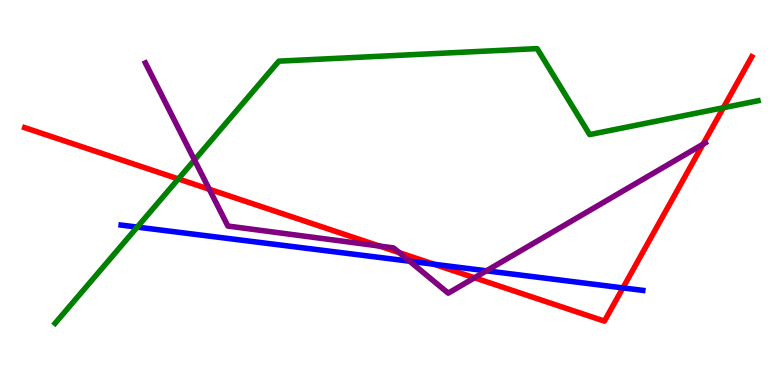[{'lines': ['blue', 'red'], 'intersections': [{'x': 5.6, 'y': 3.14}, {'x': 8.04, 'y': 2.52}]}, {'lines': ['green', 'red'], 'intersections': [{'x': 2.3, 'y': 5.35}, {'x': 9.33, 'y': 7.2}]}, {'lines': ['purple', 'red'], 'intersections': [{'x': 2.7, 'y': 5.08}, {'x': 4.9, 'y': 3.61}, {'x': 5.15, 'y': 3.44}, {'x': 6.12, 'y': 2.79}, {'x': 9.07, 'y': 6.26}]}, {'lines': ['blue', 'green'], 'intersections': [{'x': 1.77, 'y': 4.1}]}, {'lines': ['blue', 'purple'], 'intersections': [{'x': 5.28, 'y': 3.22}, {'x': 6.28, 'y': 2.97}]}, {'lines': ['green', 'purple'], 'intersections': [{'x': 2.51, 'y': 5.84}]}]